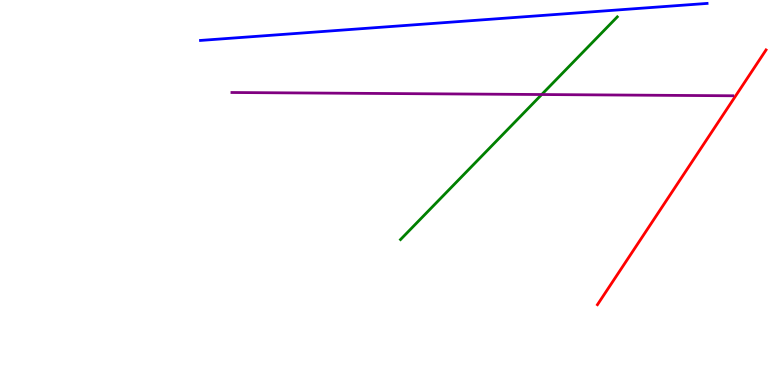[{'lines': ['blue', 'red'], 'intersections': []}, {'lines': ['green', 'red'], 'intersections': []}, {'lines': ['purple', 'red'], 'intersections': []}, {'lines': ['blue', 'green'], 'intersections': []}, {'lines': ['blue', 'purple'], 'intersections': []}, {'lines': ['green', 'purple'], 'intersections': [{'x': 6.99, 'y': 7.54}]}]